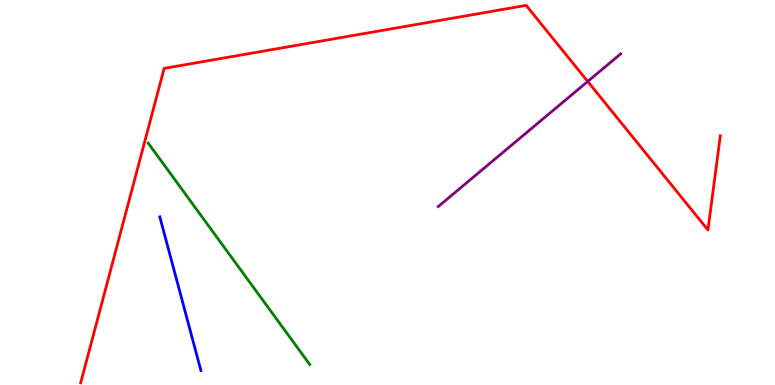[{'lines': ['blue', 'red'], 'intersections': []}, {'lines': ['green', 'red'], 'intersections': []}, {'lines': ['purple', 'red'], 'intersections': [{'x': 7.58, 'y': 7.88}]}, {'lines': ['blue', 'green'], 'intersections': []}, {'lines': ['blue', 'purple'], 'intersections': []}, {'lines': ['green', 'purple'], 'intersections': []}]